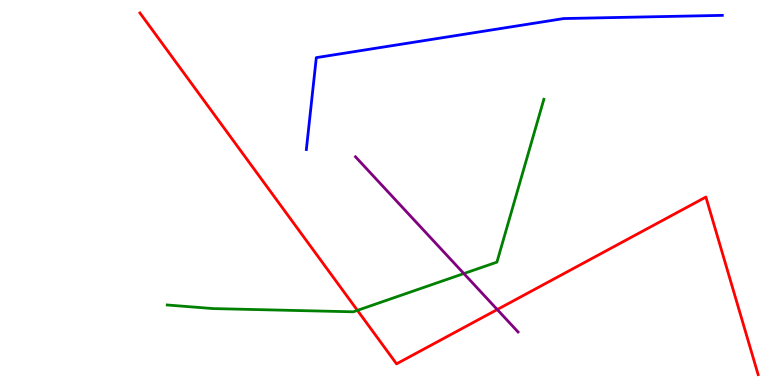[{'lines': ['blue', 'red'], 'intersections': []}, {'lines': ['green', 'red'], 'intersections': [{'x': 4.61, 'y': 1.94}]}, {'lines': ['purple', 'red'], 'intersections': [{'x': 6.42, 'y': 1.96}]}, {'lines': ['blue', 'green'], 'intersections': []}, {'lines': ['blue', 'purple'], 'intersections': []}, {'lines': ['green', 'purple'], 'intersections': [{'x': 5.99, 'y': 2.89}]}]